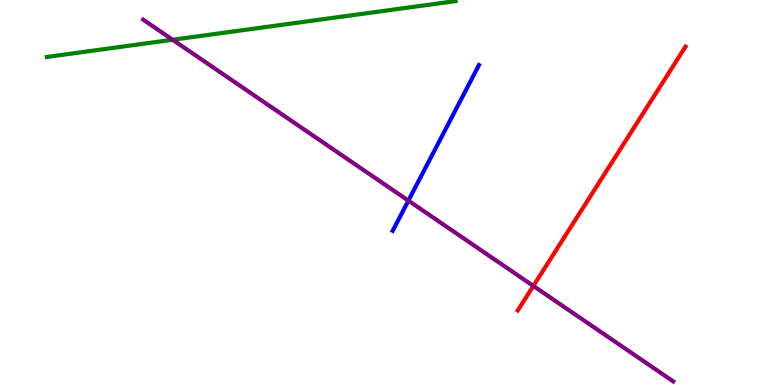[{'lines': ['blue', 'red'], 'intersections': []}, {'lines': ['green', 'red'], 'intersections': []}, {'lines': ['purple', 'red'], 'intersections': [{'x': 6.88, 'y': 2.57}]}, {'lines': ['blue', 'green'], 'intersections': []}, {'lines': ['blue', 'purple'], 'intersections': [{'x': 5.27, 'y': 4.79}]}, {'lines': ['green', 'purple'], 'intersections': [{'x': 2.23, 'y': 8.97}]}]